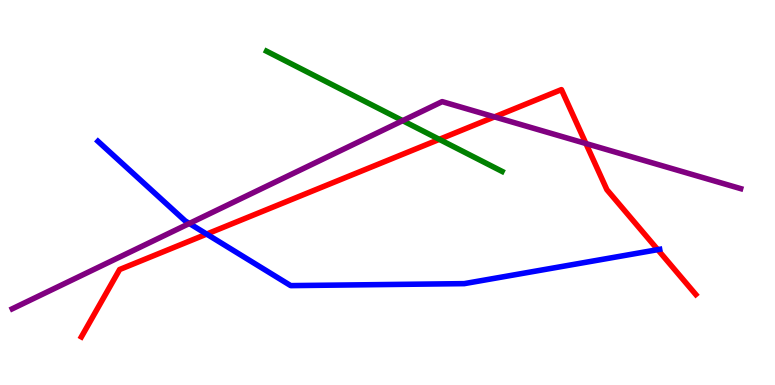[{'lines': ['blue', 'red'], 'intersections': [{'x': 2.67, 'y': 3.92}, {'x': 8.49, 'y': 3.52}]}, {'lines': ['green', 'red'], 'intersections': [{'x': 5.67, 'y': 6.38}]}, {'lines': ['purple', 'red'], 'intersections': [{'x': 6.38, 'y': 6.96}, {'x': 7.56, 'y': 6.27}]}, {'lines': ['blue', 'green'], 'intersections': []}, {'lines': ['blue', 'purple'], 'intersections': [{'x': 2.44, 'y': 4.2}]}, {'lines': ['green', 'purple'], 'intersections': [{'x': 5.2, 'y': 6.87}]}]